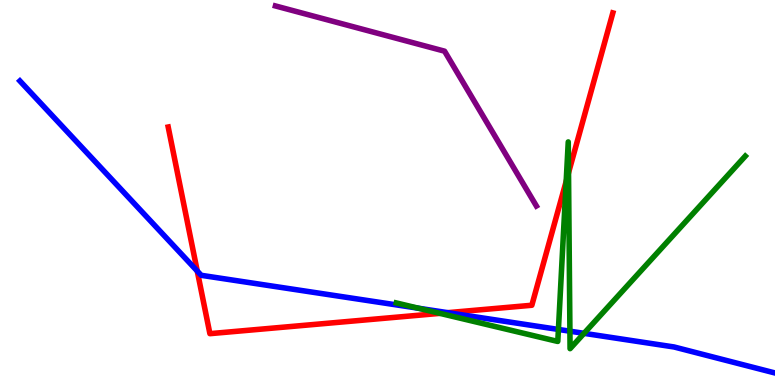[{'lines': ['blue', 'red'], 'intersections': [{'x': 2.55, 'y': 2.96}, {'x': 5.78, 'y': 1.88}]}, {'lines': ['green', 'red'], 'intersections': [{'x': 5.68, 'y': 1.86}, {'x': 7.31, 'y': 5.29}, {'x': 7.34, 'y': 5.51}]}, {'lines': ['purple', 'red'], 'intersections': []}, {'lines': ['blue', 'green'], 'intersections': [{'x': 5.4, 'y': 1.99}, {'x': 7.21, 'y': 1.44}, {'x': 7.35, 'y': 1.4}, {'x': 7.54, 'y': 1.34}]}, {'lines': ['blue', 'purple'], 'intersections': []}, {'lines': ['green', 'purple'], 'intersections': []}]